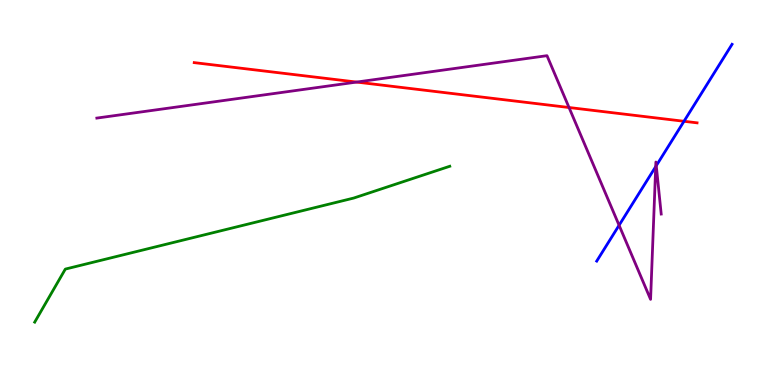[{'lines': ['blue', 'red'], 'intersections': [{'x': 8.83, 'y': 6.85}]}, {'lines': ['green', 'red'], 'intersections': []}, {'lines': ['purple', 'red'], 'intersections': [{'x': 4.6, 'y': 7.87}, {'x': 7.34, 'y': 7.21}]}, {'lines': ['blue', 'green'], 'intersections': []}, {'lines': ['blue', 'purple'], 'intersections': [{'x': 7.99, 'y': 4.15}, {'x': 8.46, 'y': 5.67}, {'x': 8.47, 'y': 5.7}]}, {'lines': ['green', 'purple'], 'intersections': []}]